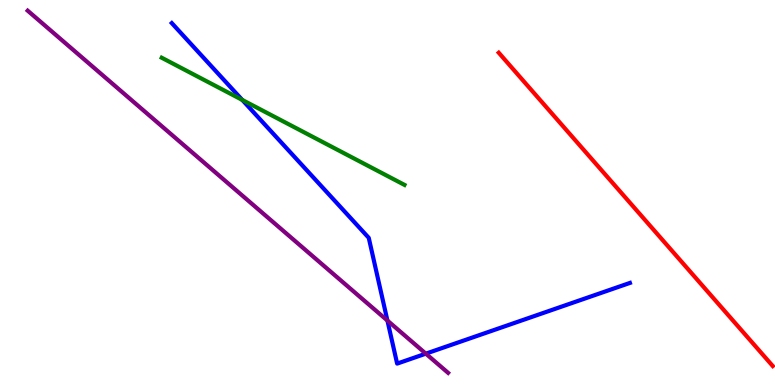[{'lines': ['blue', 'red'], 'intersections': []}, {'lines': ['green', 'red'], 'intersections': []}, {'lines': ['purple', 'red'], 'intersections': []}, {'lines': ['blue', 'green'], 'intersections': [{'x': 3.13, 'y': 7.4}]}, {'lines': ['blue', 'purple'], 'intersections': [{'x': 5.0, 'y': 1.67}, {'x': 5.49, 'y': 0.814}]}, {'lines': ['green', 'purple'], 'intersections': []}]